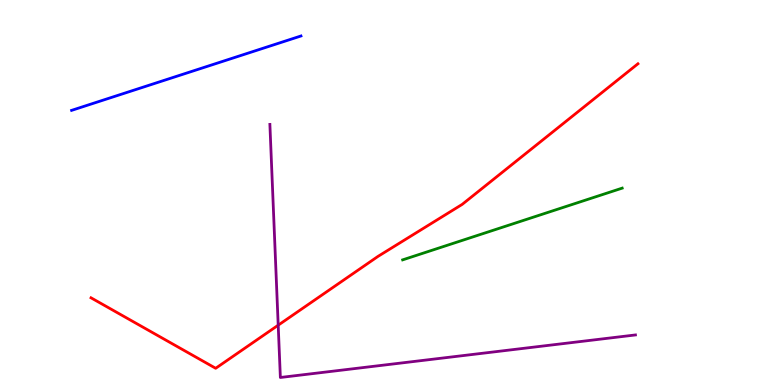[{'lines': ['blue', 'red'], 'intersections': []}, {'lines': ['green', 'red'], 'intersections': []}, {'lines': ['purple', 'red'], 'intersections': [{'x': 3.59, 'y': 1.55}]}, {'lines': ['blue', 'green'], 'intersections': []}, {'lines': ['blue', 'purple'], 'intersections': []}, {'lines': ['green', 'purple'], 'intersections': []}]